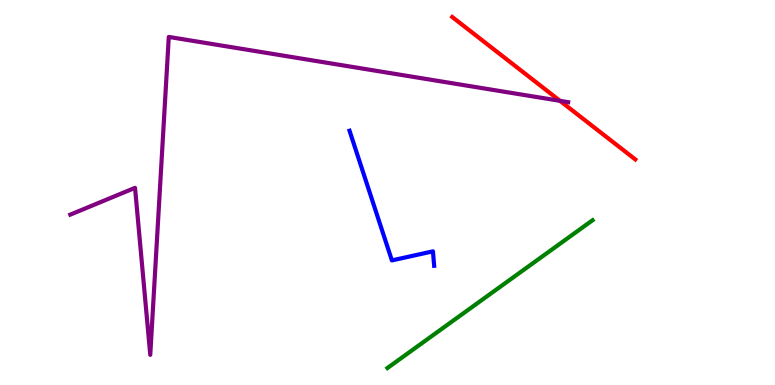[{'lines': ['blue', 'red'], 'intersections': []}, {'lines': ['green', 'red'], 'intersections': []}, {'lines': ['purple', 'red'], 'intersections': [{'x': 7.23, 'y': 7.38}]}, {'lines': ['blue', 'green'], 'intersections': []}, {'lines': ['blue', 'purple'], 'intersections': []}, {'lines': ['green', 'purple'], 'intersections': []}]